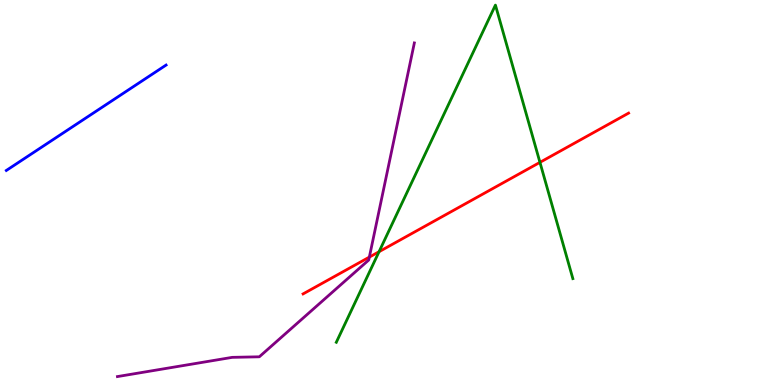[{'lines': ['blue', 'red'], 'intersections': []}, {'lines': ['green', 'red'], 'intersections': [{'x': 4.89, 'y': 3.46}, {'x': 6.97, 'y': 5.78}]}, {'lines': ['purple', 'red'], 'intersections': [{'x': 4.77, 'y': 3.32}]}, {'lines': ['blue', 'green'], 'intersections': []}, {'lines': ['blue', 'purple'], 'intersections': []}, {'lines': ['green', 'purple'], 'intersections': []}]